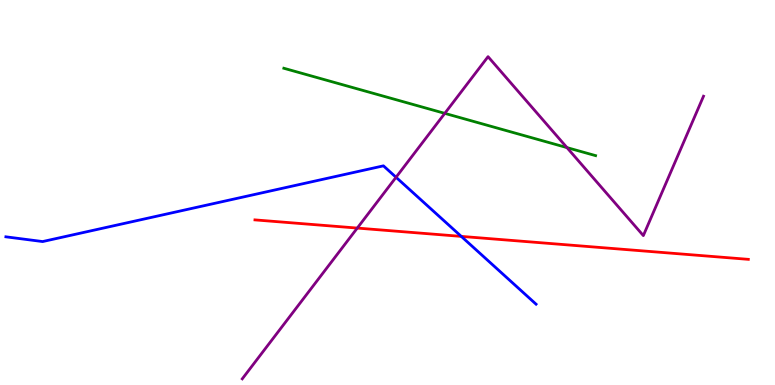[{'lines': ['blue', 'red'], 'intersections': [{'x': 5.95, 'y': 3.86}]}, {'lines': ['green', 'red'], 'intersections': []}, {'lines': ['purple', 'red'], 'intersections': [{'x': 4.61, 'y': 4.08}]}, {'lines': ['blue', 'green'], 'intersections': []}, {'lines': ['blue', 'purple'], 'intersections': [{'x': 5.11, 'y': 5.4}]}, {'lines': ['green', 'purple'], 'intersections': [{'x': 5.74, 'y': 7.06}, {'x': 7.32, 'y': 6.17}]}]